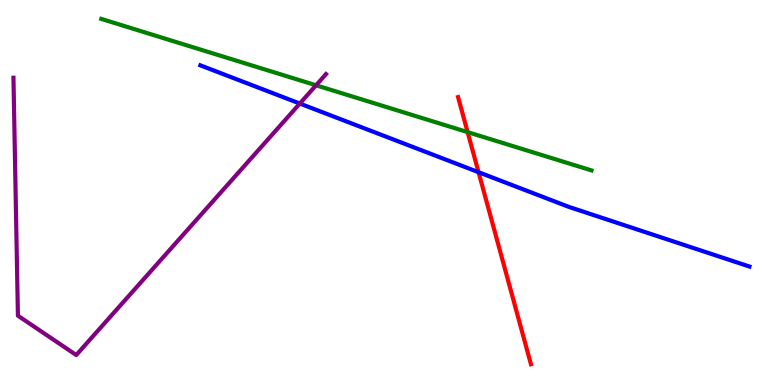[{'lines': ['blue', 'red'], 'intersections': [{'x': 6.17, 'y': 5.53}]}, {'lines': ['green', 'red'], 'intersections': [{'x': 6.03, 'y': 6.57}]}, {'lines': ['purple', 'red'], 'intersections': []}, {'lines': ['blue', 'green'], 'intersections': []}, {'lines': ['blue', 'purple'], 'intersections': [{'x': 3.87, 'y': 7.31}]}, {'lines': ['green', 'purple'], 'intersections': [{'x': 4.08, 'y': 7.78}]}]